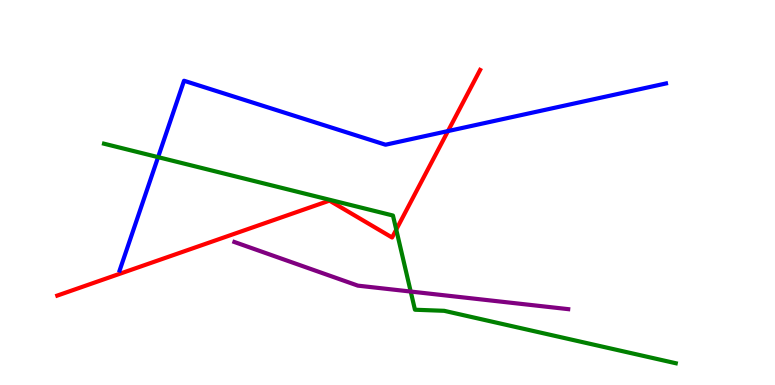[{'lines': ['blue', 'red'], 'intersections': [{'x': 5.78, 'y': 6.6}]}, {'lines': ['green', 'red'], 'intersections': [{'x': 5.11, 'y': 4.04}]}, {'lines': ['purple', 'red'], 'intersections': []}, {'lines': ['blue', 'green'], 'intersections': [{'x': 2.04, 'y': 5.92}]}, {'lines': ['blue', 'purple'], 'intersections': []}, {'lines': ['green', 'purple'], 'intersections': [{'x': 5.3, 'y': 2.43}]}]